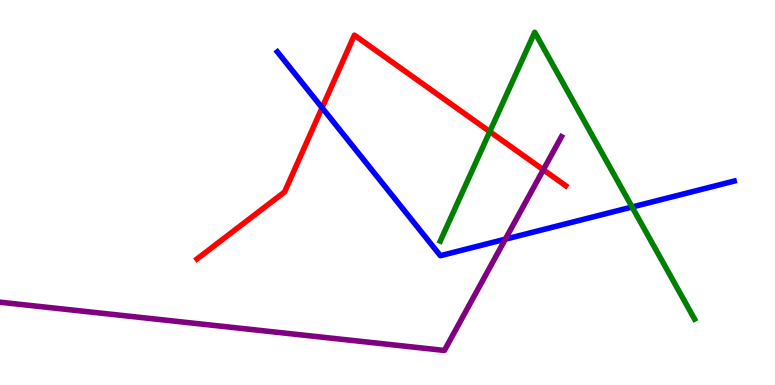[{'lines': ['blue', 'red'], 'intersections': [{'x': 4.16, 'y': 7.2}]}, {'lines': ['green', 'red'], 'intersections': [{'x': 6.32, 'y': 6.58}]}, {'lines': ['purple', 'red'], 'intersections': [{'x': 7.01, 'y': 5.59}]}, {'lines': ['blue', 'green'], 'intersections': [{'x': 8.16, 'y': 4.62}]}, {'lines': ['blue', 'purple'], 'intersections': [{'x': 6.52, 'y': 3.79}]}, {'lines': ['green', 'purple'], 'intersections': []}]